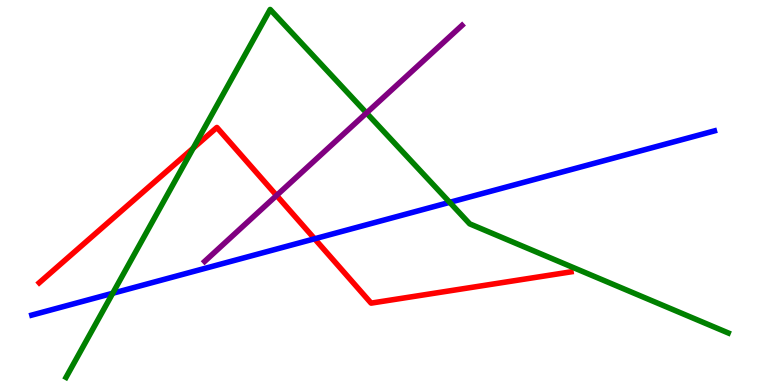[{'lines': ['blue', 'red'], 'intersections': [{'x': 4.06, 'y': 3.8}]}, {'lines': ['green', 'red'], 'intersections': [{'x': 2.49, 'y': 6.15}]}, {'lines': ['purple', 'red'], 'intersections': [{'x': 3.57, 'y': 4.92}]}, {'lines': ['blue', 'green'], 'intersections': [{'x': 1.45, 'y': 2.38}, {'x': 5.8, 'y': 4.74}]}, {'lines': ['blue', 'purple'], 'intersections': []}, {'lines': ['green', 'purple'], 'intersections': [{'x': 4.73, 'y': 7.07}]}]